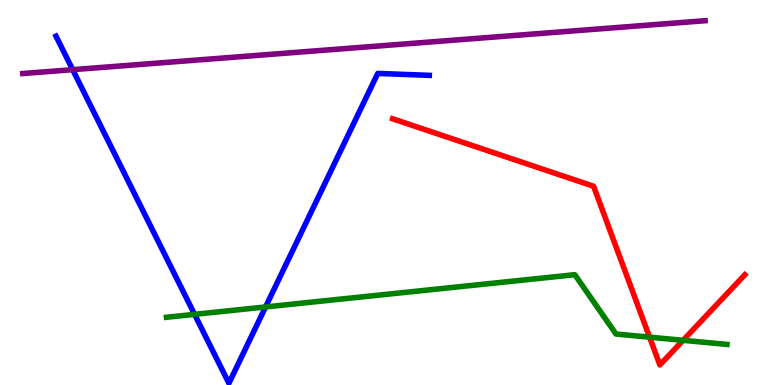[{'lines': ['blue', 'red'], 'intersections': []}, {'lines': ['green', 'red'], 'intersections': [{'x': 8.38, 'y': 1.24}, {'x': 8.81, 'y': 1.16}]}, {'lines': ['purple', 'red'], 'intersections': []}, {'lines': ['blue', 'green'], 'intersections': [{'x': 2.51, 'y': 1.84}, {'x': 3.43, 'y': 2.03}]}, {'lines': ['blue', 'purple'], 'intersections': [{'x': 0.938, 'y': 8.19}]}, {'lines': ['green', 'purple'], 'intersections': []}]